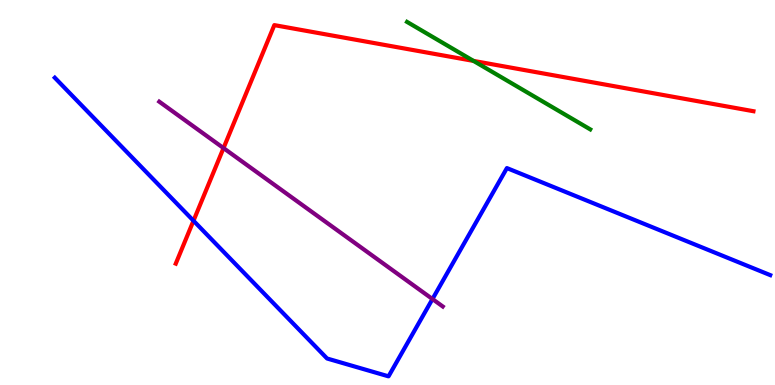[{'lines': ['blue', 'red'], 'intersections': [{'x': 2.5, 'y': 4.27}]}, {'lines': ['green', 'red'], 'intersections': [{'x': 6.11, 'y': 8.42}]}, {'lines': ['purple', 'red'], 'intersections': [{'x': 2.88, 'y': 6.15}]}, {'lines': ['blue', 'green'], 'intersections': []}, {'lines': ['blue', 'purple'], 'intersections': [{'x': 5.58, 'y': 2.23}]}, {'lines': ['green', 'purple'], 'intersections': []}]